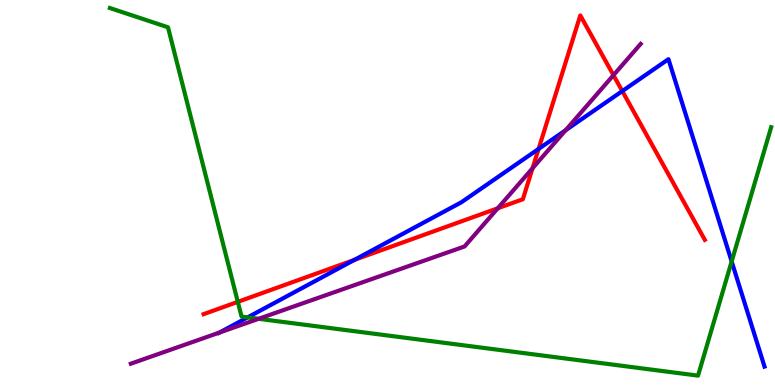[{'lines': ['blue', 'red'], 'intersections': [{'x': 4.57, 'y': 3.25}, {'x': 6.95, 'y': 6.13}, {'x': 8.03, 'y': 7.63}]}, {'lines': ['green', 'red'], 'intersections': [{'x': 3.07, 'y': 2.16}]}, {'lines': ['purple', 'red'], 'intersections': [{'x': 6.42, 'y': 4.59}, {'x': 6.87, 'y': 5.63}, {'x': 7.92, 'y': 8.05}]}, {'lines': ['blue', 'green'], 'intersections': [{'x': 3.2, 'y': 1.76}, {'x': 9.44, 'y': 3.21}]}, {'lines': ['blue', 'purple'], 'intersections': [{'x': 2.83, 'y': 1.36}, {'x': 7.3, 'y': 6.62}]}, {'lines': ['green', 'purple'], 'intersections': [{'x': 3.34, 'y': 1.72}]}]